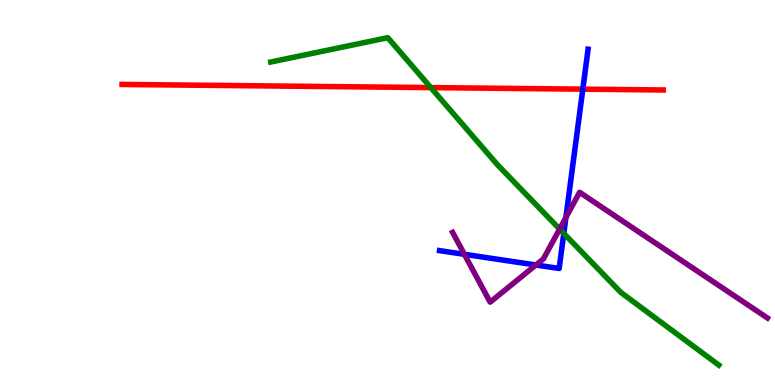[{'lines': ['blue', 'red'], 'intersections': [{'x': 7.52, 'y': 7.68}]}, {'lines': ['green', 'red'], 'intersections': [{'x': 5.56, 'y': 7.72}]}, {'lines': ['purple', 'red'], 'intersections': []}, {'lines': ['blue', 'green'], 'intersections': [{'x': 7.27, 'y': 3.94}]}, {'lines': ['blue', 'purple'], 'intersections': [{'x': 5.99, 'y': 3.39}, {'x': 6.91, 'y': 3.12}, {'x': 7.3, 'y': 4.35}]}, {'lines': ['green', 'purple'], 'intersections': [{'x': 7.22, 'y': 4.05}]}]